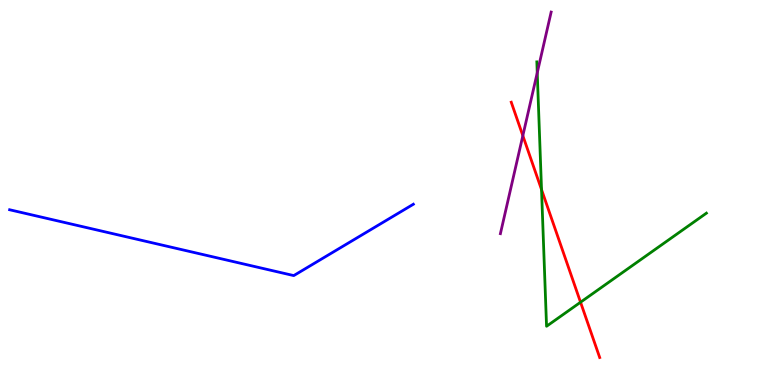[{'lines': ['blue', 'red'], 'intersections': []}, {'lines': ['green', 'red'], 'intersections': [{'x': 6.99, 'y': 5.07}, {'x': 7.49, 'y': 2.15}]}, {'lines': ['purple', 'red'], 'intersections': [{'x': 6.75, 'y': 6.48}]}, {'lines': ['blue', 'green'], 'intersections': []}, {'lines': ['blue', 'purple'], 'intersections': []}, {'lines': ['green', 'purple'], 'intersections': [{'x': 6.93, 'y': 8.11}]}]